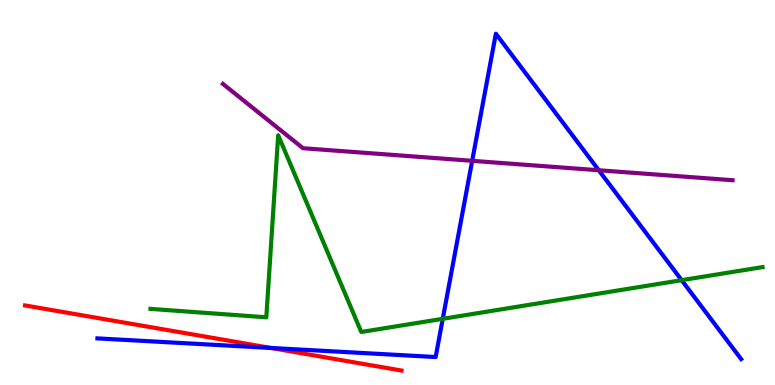[{'lines': ['blue', 'red'], 'intersections': [{'x': 3.49, 'y': 0.963}]}, {'lines': ['green', 'red'], 'intersections': []}, {'lines': ['purple', 'red'], 'intersections': []}, {'lines': ['blue', 'green'], 'intersections': [{'x': 5.71, 'y': 1.72}, {'x': 8.8, 'y': 2.72}]}, {'lines': ['blue', 'purple'], 'intersections': [{'x': 6.09, 'y': 5.82}, {'x': 7.73, 'y': 5.58}]}, {'lines': ['green', 'purple'], 'intersections': []}]